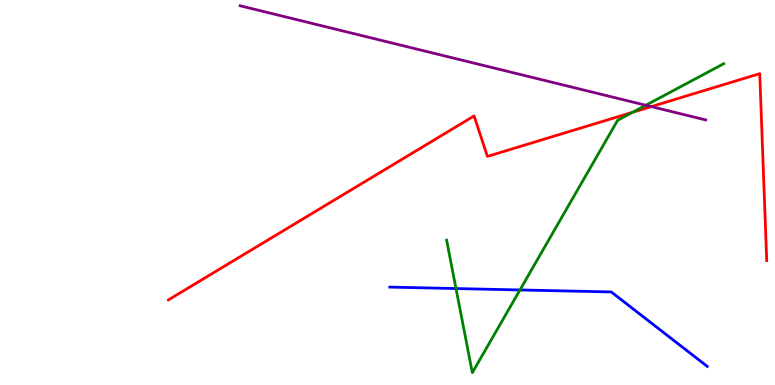[{'lines': ['blue', 'red'], 'intersections': []}, {'lines': ['green', 'red'], 'intersections': [{'x': 8.16, 'y': 7.08}]}, {'lines': ['purple', 'red'], 'intersections': [{'x': 8.4, 'y': 7.23}]}, {'lines': ['blue', 'green'], 'intersections': [{'x': 5.88, 'y': 2.51}, {'x': 6.71, 'y': 2.47}]}, {'lines': ['blue', 'purple'], 'intersections': []}, {'lines': ['green', 'purple'], 'intersections': [{'x': 8.33, 'y': 7.27}]}]